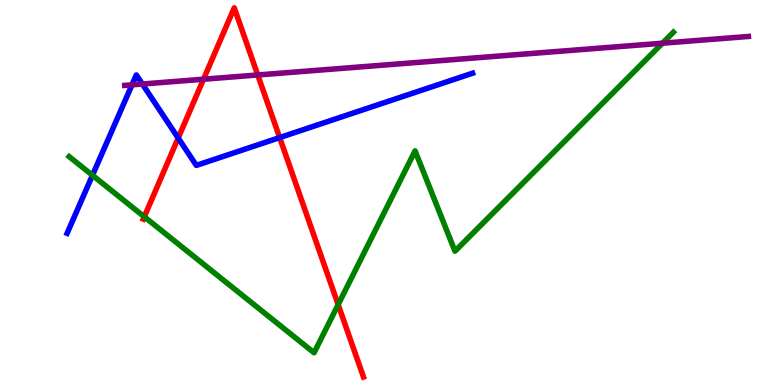[{'lines': ['blue', 'red'], 'intersections': [{'x': 2.3, 'y': 6.41}, {'x': 3.61, 'y': 6.43}]}, {'lines': ['green', 'red'], 'intersections': [{'x': 1.86, 'y': 4.37}, {'x': 4.36, 'y': 2.09}]}, {'lines': ['purple', 'red'], 'intersections': [{'x': 2.63, 'y': 7.94}, {'x': 3.33, 'y': 8.05}]}, {'lines': ['blue', 'green'], 'intersections': [{'x': 1.19, 'y': 5.45}]}, {'lines': ['blue', 'purple'], 'intersections': [{'x': 1.7, 'y': 7.8}, {'x': 1.84, 'y': 7.82}]}, {'lines': ['green', 'purple'], 'intersections': [{'x': 8.55, 'y': 8.88}]}]